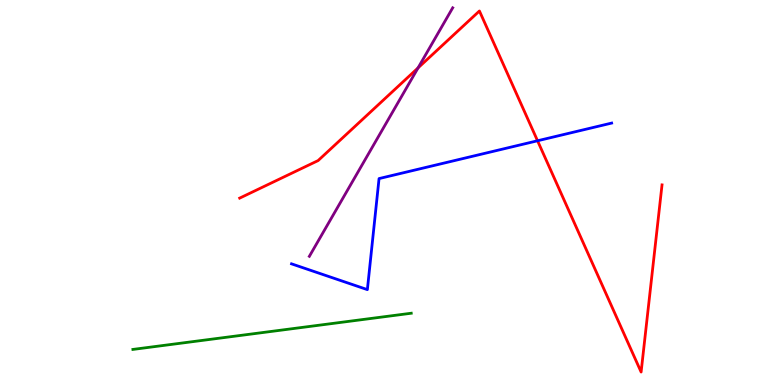[{'lines': ['blue', 'red'], 'intersections': [{'x': 6.94, 'y': 6.34}]}, {'lines': ['green', 'red'], 'intersections': []}, {'lines': ['purple', 'red'], 'intersections': [{'x': 5.39, 'y': 8.24}]}, {'lines': ['blue', 'green'], 'intersections': []}, {'lines': ['blue', 'purple'], 'intersections': []}, {'lines': ['green', 'purple'], 'intersections': []}]